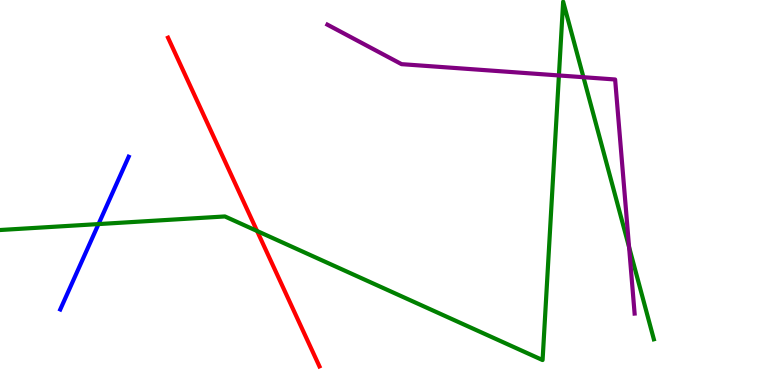[{'lines': ['blue', 'red'], 'intersections': []}, {'lines': ['green', 'red'], 'intersections': [{'x': 3.32, 'y': 4.0}]}, {'lines': ['purple', 'red'], 'intersections': []}, {'lines': ['blue', 'green'], 'intersections': [{'x': 1.27, 'y': 4.18}]}, {'lines': ['blue', 'purple'], 'intersections': []}, {'lines': ['green', 'purple'], 'intersections': [{'x': 7.21, 'y': 8.04}, {'x': 7.53, 'y': 7.99}, {'x': 8.12, 'y': 3.58}]}]